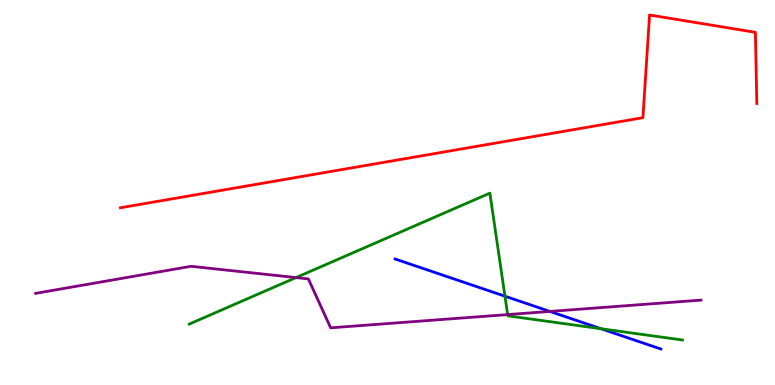[{'lines': ['blue', 'red'], 'intersections': []}, {'lines': ['green', 'red'], 'intersections': []}, {'lines': ['purple', 'red'], 'intersections': []}, {'lines': ['blue', 'green'], 'intersections': [{'x': 6.52, 'y': 2.31}, {'x': 7.75, 'y': 1.46}]}, {'lines': ['blue', 'purple'], 'intersections': [{'x': 7.1, 'y': 1.91}]}, {'lines': ['green', 'purple'], 'intersections': [{'x': 3.82, 'y': 2.79}, {'x': 6.55, 'y': 1.83}]}]